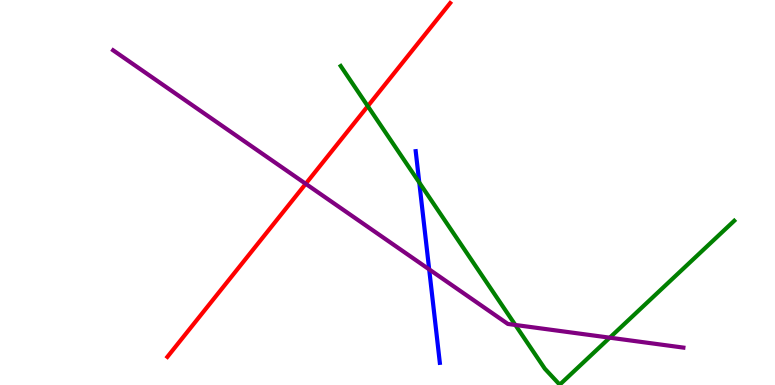[{'lines': ['blue', 'red'], 'intersections': []}, {'lines': ['green', 'red'], 'intersections': [{'x': 4.75, 'y': 7.24}]}, {'lines': ['purple', 'red'], 'intersections': [{'x': 3.94, 'y': 5.23}]}, {'lines': ['blue', 'green'], 'intersections': [{'x': 5.41, 'y': 5.26}]}, {'lines': ['blue', 'purple'], 'intersections': [{'x': 5.54, 'y': 3.0}]}, {'lines': ['green', 'purple'], 'intersections': [{'x': 6.65, 'y': 1.56}, {'x': 7.87, 'y': 1.23}]}]